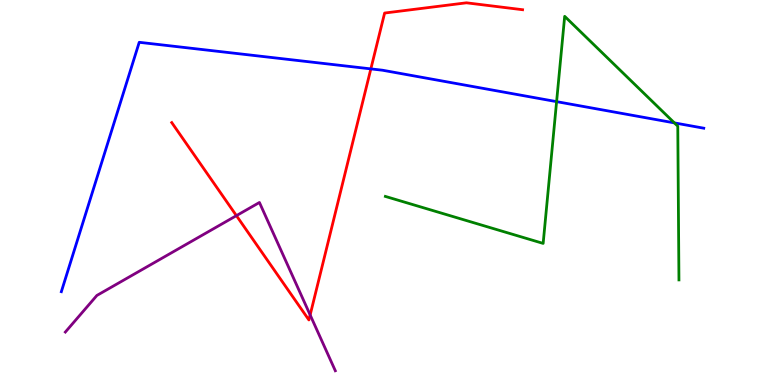[{'lines': ['blue', 'red'], 'intersections': [{'x': 4.79, 'y': 8.21}]}, {'lines': ['green', 'red'], 'intersections': []}, {'lines': ['purple', 'red'], 'intersections': [{'x': 3.05, 'y': 4.4}, {'x': 4.0, 'y': 1.82}]}, {'lines': ['blue', 'green'], 'intersections': [{'x': 7.18, 'y': 7.36}, {'x': 8.7, 'y': 6.81}]}, {'lines': ['blue', 'purple'], 'intersections': []}, {'lines': ['green', 'purple'], 'intersections': []}]